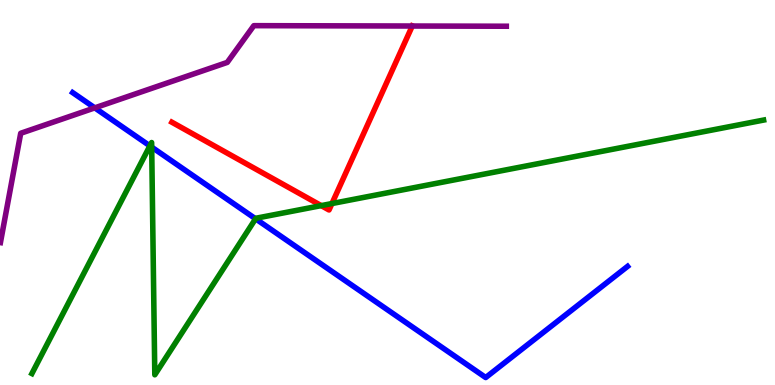[{'lines': ['blue', 'red'], 'intersections': []}, {'lines': ['green', 'red'], 'intersections': [{'x': 4.14, 'y': 4.66}, {'x': 4.28, 'y': 4.71}]}, {'lines': ['purple', 'red'], 'intersections': [{'x': 5.32, 'y': 9.32}]}, {'lines': ['blue', 'green'], 'intersections': [{'x': 1.93, 'y': 6.21}, {'x': 1.96, 'y': 6.18}, {'x': 3.3, 'y': 4.32}]}, {'lines': ['blue', 'purple'], 'intersections': [{'x': 1.22, 'y': 7.2}]}, {'lines': ['green', 'purple'], 'intersections': []}]